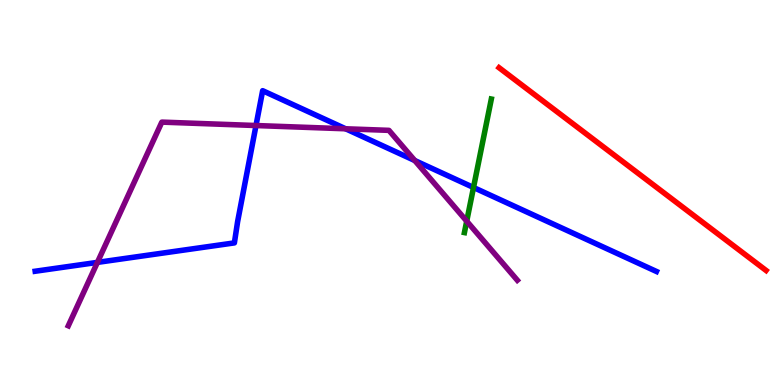[{'lines': ['blue', 'red'], 'intersections': []}, {'lines': ['green', 'red'], 'intersections': []}, {'lines': ['purple', 'red'], 'intersections': []}, {'lines': ['blue', 'green'], 'intersections': [{'x': 6.11, 'y': 5.13}]}, {'lines': ['blue', 'purple'], 'intersections': [{'x': 1.26, 'y': 3.18}, {'x': 3.3, 'y': 6.74}, {'x': 4.46, 'y': 6.65}, {'x': 5.35, 'y': 5.83}]}, {'lines': ['green', 'purple'], 'intersections': [{'x': 6.02, 'y': 4.26}]}]